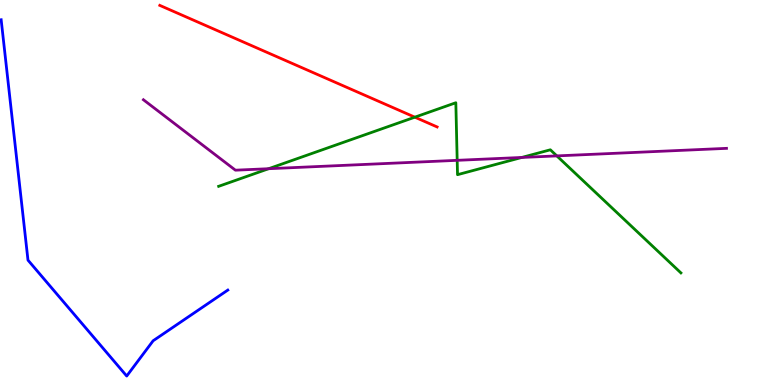[{'lines': ['blue', 'red'], 'intersections': []}, {'lines': ['green', 'red'], 'intersections': [{'x': 5.35, 'y': 6.96}]}, {'lines': ['purple', 'red'], 'intersections': []}, {'lines': ['blue', 'green'], 'intersections': []}, {'lines': ['blue', 'purple'], 'intersections': []}, {'lines': ['green', 'purple'], 'intersections': [{'x': 3.47, 'y': 5.62}, {'x': 5.9, 'y': 5.84}, {'x': 6.73, 'y': 5.91}, {'x': 7.18, 'y': 5.95}]}]